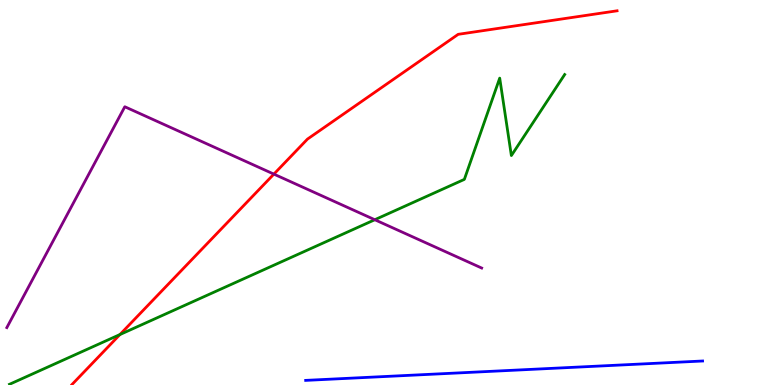[{'lines': ['blue', 'red'], 'intersections': []}, {'lines': ['green', 'red'], 'intersections': [{'x': 1.55, 'y': 1.31}]}, {'lines': ['purple', 'red'], 'intersections': [{'x': 3.53, 'y': 5.48}]}, {'lines': ['blue', 'green'], 'intersections': []}, {'lines': ['blue', 'purple'], 'intersections': []}, {'lines': ['green', 'purple'], 'intersections': [{'x': 4.84, 'y': 4.29}]}]